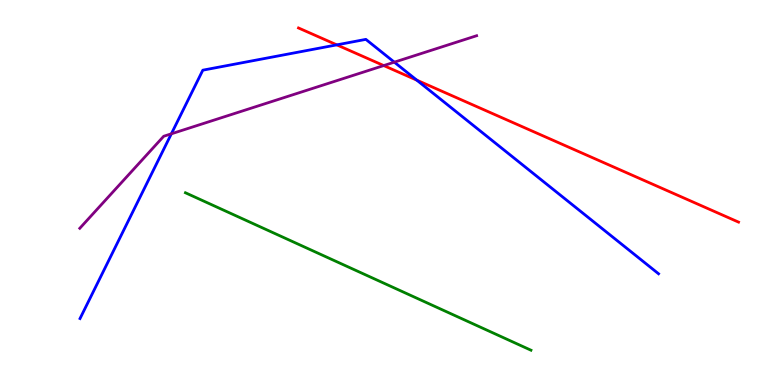[{'lines': ['blue', 'red'], 'intersections': [{'x': 4.35, 'y': 8.83}, {'x': 5.38, 'y': 7.92}]}, {'lines': ['green', 'red'], 'intersections': []}, {'lines': ['purple', 'red'], 'intersections': [{'x': 4.95, 'y': 8.3}]}, {'lines': ['blue', 'green'], 'intersections': []}, {'lines': ['blue', 'purple'], 'intersections': [{'x': 2.21, 'y': 6.52}, {'x': 5.09, 'y': 8.39}]}, {'lines': ['green', 'purple'], 'intersections': []}]